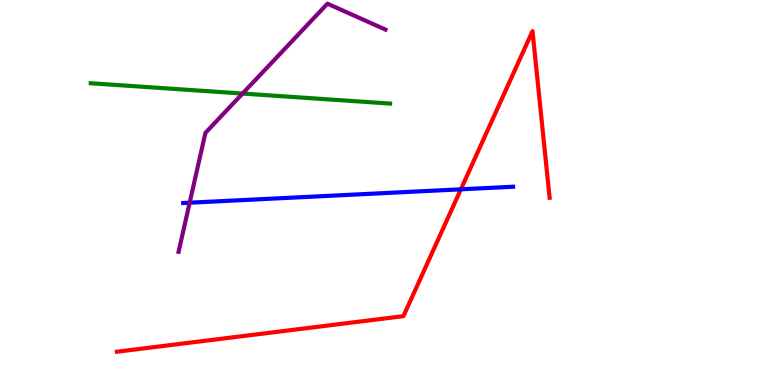[{'lines': ['blue', 'red'], 'intersections': [{'x': 5.95, 'y': 5.08}]}, {'lines': ['green', 'red'], 'intersections': []}, {'lines': ['purple', 'red'], 'intersections': []}, {'lines': ['blue', 'green'], 'intersections': []}, {'lines': ['blue', 'purple'], 'intersections': [{'x': 2.45, 'y': 4.73}]}, {'lines': ['green', 'purple'], 'intersections': [{'x': 3.13, 'y': 7.57}]}]